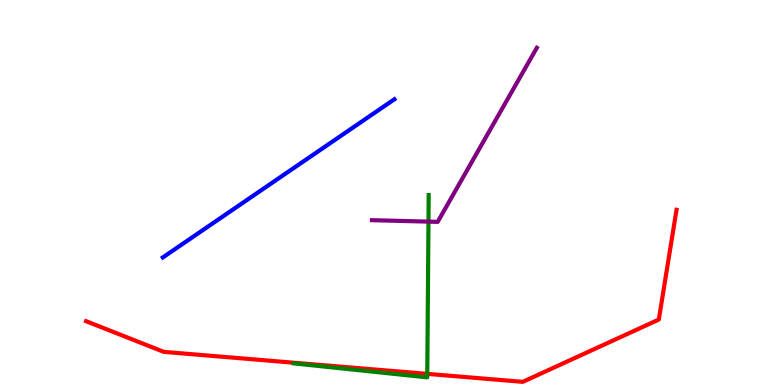[{'lines': ['blue', 'red'], 'intersections': []}, {'lines': ['green', 'red'], 'intersections': [{'x': 5.51, 'y': 0.289}]}, {'lines': ['purple', 'red'], 'intersections': []}, {'lines': ['blue', 'green'], 'intersections': []}, {'lines': ['blue', 'purple'], 'intersections': []}, {'lines': ['green', 'purple'], 'intersections': [{'x': 5.53, 'y': 4.24}]}]